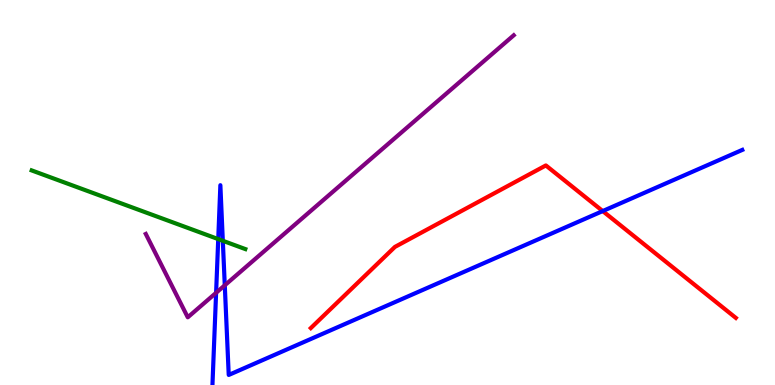[{'lines': ['blue', 'red'], 'intersections': [{'x': 7.78, 'y': 4.52}]}, {'lines': ['green', 'red'], 'intersections': []}, {'lines': ['purple', 'red'], 'intersections': []}, {'lines': ['blue', 'green'], 'intersections': [{'x': 2.82, 'y': 3.79}, {'x': 2.88, 'y': 3.75}]}, {'lines': ['blue', 'purple'], 'intersections': [{'x': 2.79, 'y': 2.39}, {'x': 2.9, 'y': 2.59}]}, {'lines': ['green', 'purple'], 'intersections': []}]